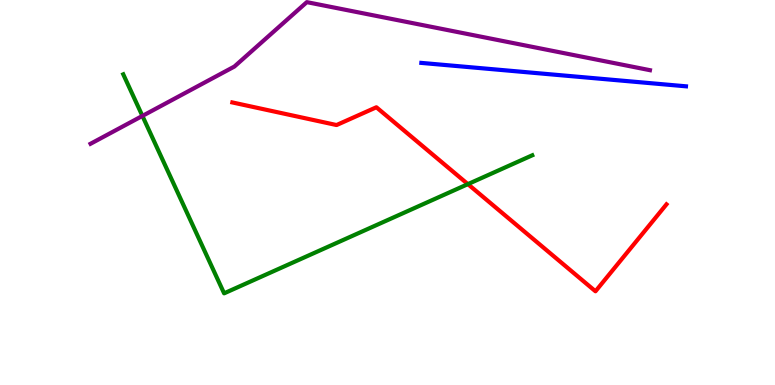[{'lines': ['blue', 'red'], 'intersections': []}, {'lines': ['green', 'red'], 'intersections': [{'x': 6.04, 'y': 5.22}]}, {'lines': ['purple', 'red'], 'intersections': []}, {'lines': ['blue', 'green'], 'intersections': []}, {'lines': ['blue', 'purple'], 'intersections': []}, {'lines': ['green', 'purple'], 'intersections': [{'x': 1.84, 'y': 6.99}]}]